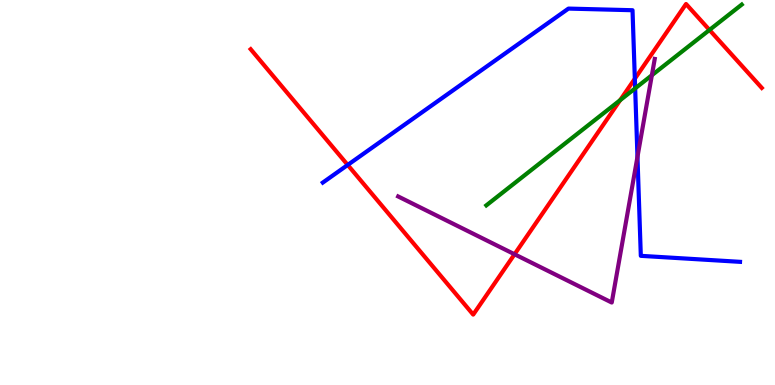[{'lines': ['blue', 'red'], 'intersections': [{'x': 4.49, 'y': 5.72}, {'x': 8.19, 'y': 7.96}]}, {'lines': ['green', 'red'], 'intersections': [{'x': 8.0, 'y': 7.4}, {'x': 9.15, 'y': 9.22}]}, {'lines': ['purple', 'red'], 'intersections': [{'x': 6.64, 'y': 3.4}]}, {'lines': ['blue', 'green'], 'intersections': [{'x': 8.2, 'y': 7.7}]}, {'lines': ['blue', 'purple'], 'intersections': [{'x': 8.23, 'y': 5.93}]}, {'lines': ['green', 'purple'], 'intersections': [{'x': 8.41, 'y': 8.05}]}]